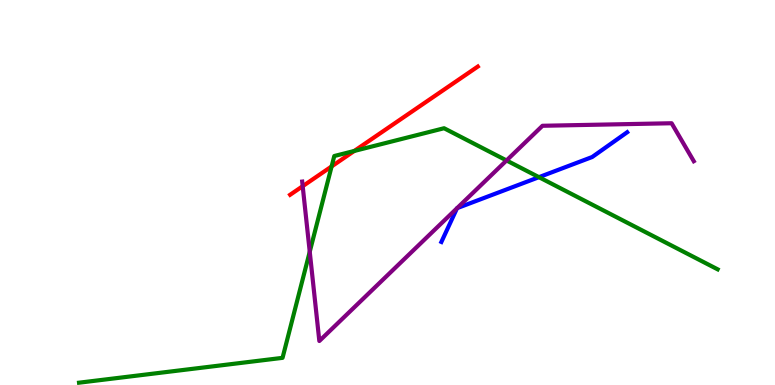[{'lines': ['blue', 'red'], 'intersections': []}, {'lines': ['green', 'red'], 'intersections': [{'x': 4.28, 'y': 5.68}, {'x': 4.57, 'y': 6.08}]}, {'lines': ['purple', 'red'], 'intersections': [{'x': 3.91, 'y': 5.16}]}, {'lines': ['blue', 'green'], 'intersections': [{'x': 6.95, 'y': 5.4}]}, {'lines': ['blue', 'purple'], 'intersections': [{'x': 5.9, 'y': 4.59}, {'x': 5.9, 'y': 4.59}]}, {'lines': ['green', 'purple'], 'intersections': [{'x': 4.0, 'y': 3.46}, {'x': 6.54, 'y': 5.83}]}]